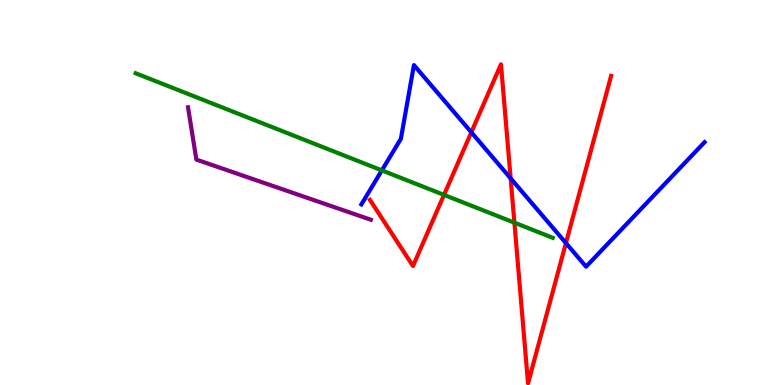[{'lines': ['blue', 'red'], 'intersections': [{'x': 6.08, 'y': 6.56}, {'x': 6.59, 'y': 5.37}, {'x': 7.3, 'y': 3.69}]}, {'lines': ['green', 'red'], 'intersections': [{'x': 5.73, 'y': 4.94}, {'x': 6.64, 'y': 4.22}]}, {'lines': ['purple', 'red'], 'intersections': []}, {'lines': ['blue', 'green'], 'intersections': [{'x': 4.93, 'y': 5.57}]}, {'lines': ['blue', 'purple'], 'intersections': []}, {'lines': ['green', 'purple'], 'intersections': []}]